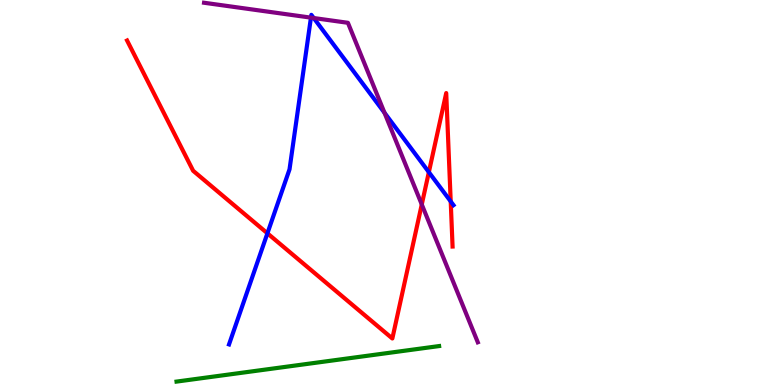[{'lines': ['blue', 'red'], 'intersections': [{'x': 3.45, 'y': 3.94}, {'x': 5.53, 'y': 5.53}, {'x': 5.82, 'y': 4.77}]}, {'lines': ['green', 'red'], 'intersections': []}, {'lines': ['purple', 'red'], 'intersections': [{'x': 5.44, 'y': 4.69}]}, {'lines': ['blue', 'green'], 'intersections': []}, {'lines': ['blue', 'purple'], 'intersections': [{'x': 4.01, 'y': 9.54}, {'x': 4.05, 'y': 9.53}, {'x': 4.96, 'y': 7.07}]}, {'lines': ['green', 'purple'], 'intersections': []}]